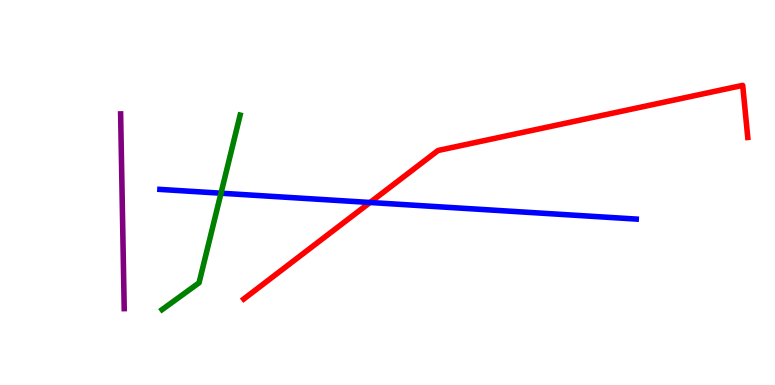[{'lines': ['blue', 'red'], 'intersections': [{'x': 4.77, 'y': 4.74}]}, {'lines': ['green', 'red'], 'intersections': []}, {'lines': ['purple', 'red'], 'intersections': []}, {'lines': ['blue', 'green'], 'intersections': [{'x': 2.85, 'y': 4.98}]}, {'lines': ['blue', 'purple'], 'intersections': []}, {'lines': ['green', 'purple'], 'intersections': []}]